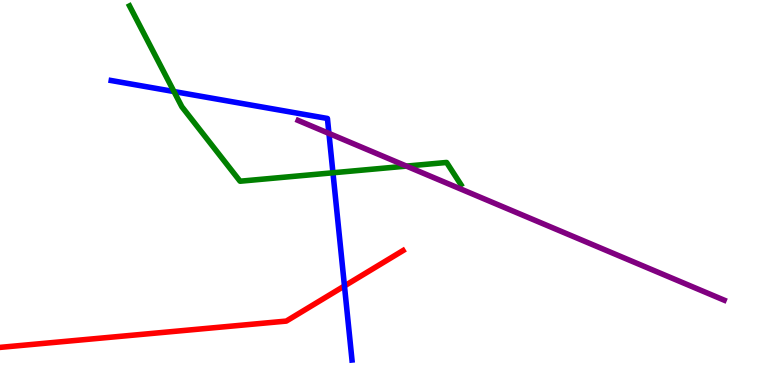[{'lines': ['blue', 'red'], 'intersections': [{'x': 4.44, 'y': 2.57}]}, {'lines': ['green', 'red'], 'intersections': []}, {'lines': ['purple', 'red'], 'intersections': []}, {'lines': ['blue', 'green'], 'intersections': [{'x': 2.24, 'y': 7.62}, {'x': 4.3, 'y': 5.51}]}, {'lines': ['blue', 'purple'], 'intersections': [{'x': 4.24, 'y': 6.53}]}, {'lines': ['green', 'purple'], 'intersections': [{'x': 5.24, 'y': 5.69}]}]